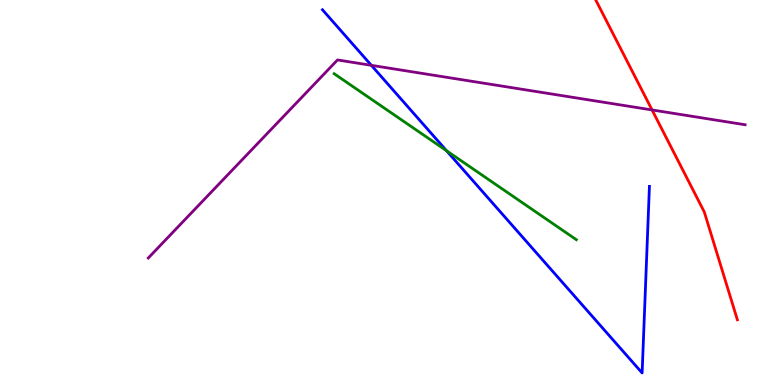[{'lines': ['blue', 'red'], 'intersections': []}, {'lines': ['green', 'red'], 'intersections': []}, {'lines': ['purple', 'red'], 'intersections': [{'x': 8.41, 'y': 7.14}]}, {'lines': ['blue', 'green'], 'intersections': [{'x': 5.76, 'y': 6.09}]}, {'lines': ['blue', 'purple'], 'intersections': [{'x': 4.79, 'y': 8.3}]}, {'lines': ['green', 'purple'], 'intersections': []}]